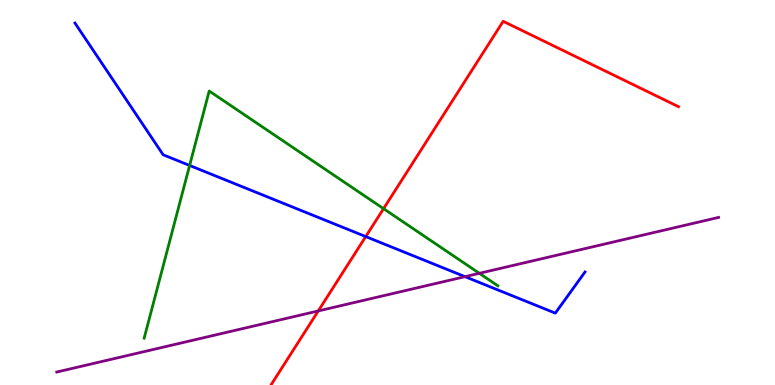[{'lines': ['blue', 'red'], 'intersections': [{'x': 4.72, 'y': 3.86}]}, {'lines': ['green', 'red'], 'intersections': [{'x': 4.95, 'y': 4.58}]}, {'lines': ['purple', 'red'], 'intersections': [{'x': 4.11, 'y': 1.92}]}, {'lines': ['blue', 'green'], 'intersections': [{'x': 2.45, 'y': 5.7}]}, {'lines': ['blue', 'purple'], 'intersections': [{'x': 6.0, 'y': 2.81}]}, {'lines': ['green', 'purple'], 'intersections': [{'x': 6.18, 'y': 2.9}]}]